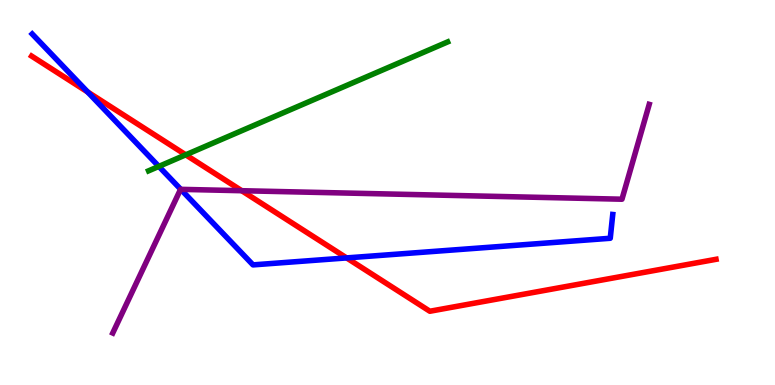[{'lines': ['blue', 'red'], 'intersections': [{'x': 1.13, 'y': 7.61}, {'x': 4.47, 'y': 3.3}]}, {'lines': ['green', 'red'], 'intersections': [{'x': 2.4, 'y': 5.98}]}, {'lines': ['purple', 'red'], 'intersections': [{'x': 3.12, 'y': 5.05}]}, {'lines': ['blue', 'green'], 'intersections': [{'x': 2.05, 'y': 5.68}]}, {'lines': ['blue', 'purple'], 'intersections': [{'x': 2.33, 'y': 5.08}]}, {'lines': ['green', 'purple'], 'intersections': []}]